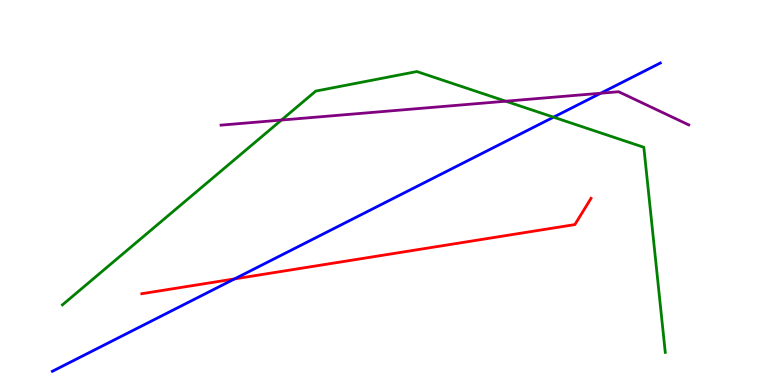[{'lines': ['blue', 'red'], 'intersections': [{'x': 3.03, 'y': 2.76}]}, {'lines': ['green', 'red'], 'intersections': []}, {'lines': ['purple', 'red'], 'intersections': []}, {'lines': ['blue', 'green'], 'intersections': [{'x': 7.14, 'y': 6.96}]}, {'lines': ['blue', 'purple'], 'intersections': [{'x': 7.75, 'y': 7.58}]}, {'lines': ['green', 'purple'], 'intersections': [{'x': 3.63, 'y': 6.88}, {'x': 6.53, 'y': 7.37}]}]